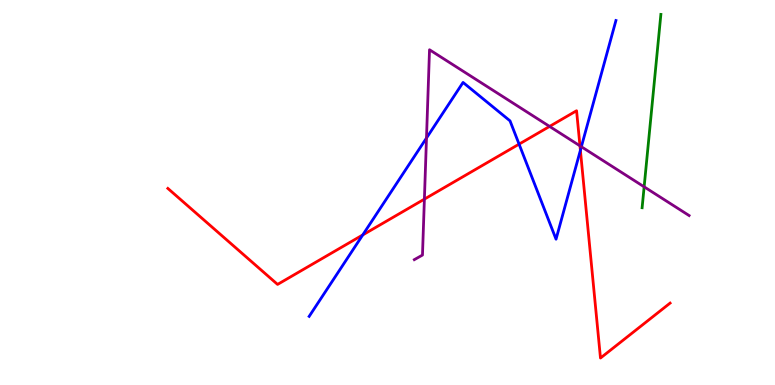[{'lines': ['blue', 'red'], 'intersections': [{'x': 4.68, 'y': 3.9}, {'x': 6.7, 'y': 6.26}, {'x': 7.49, 'y': 6.1}]}, {'lines': ['green', 'red'], 'intersections': []}, {'lines': ['purple', 'red'], 'intersections': [{'x': 5.48, 'y': 4.83}, {'x': 7.09, 'y': 6.72}, {'x': 7.48, 'y': 6.21}]}, {'lines': ['blue', 'green'], 'intersections': []}, {'lines': ['blue', 'purple'], 'intersections': [{'x': 5.5, 'y': 6.41}, {'x': 7.5, 'y': 6.19}]}, {'lines': ['green', 'purple'], 'intersections': [{'x': 8.31, 'y': 5.15}]}]